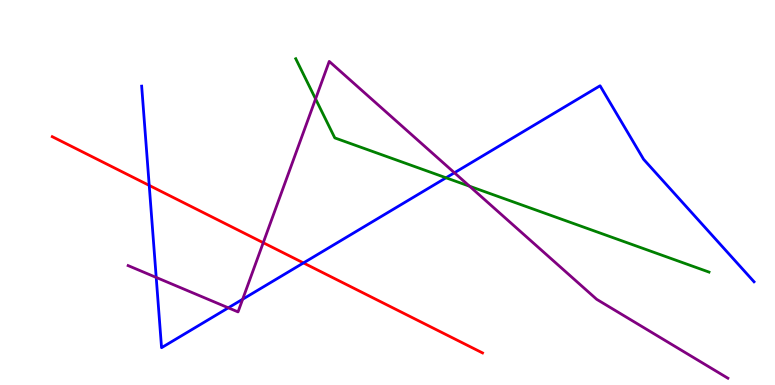[{'lines': ['blue', 'red'], 'intersections': [{'x': 1.93, 'y': 5.18}, {'x': 3.92, 'y': 3.17}]}, {'lines': ['green', 'red'], 'intersections': []}, {'lines': ['purple', 'red'], 'intersections': [{'x': 3.4, 'y': 3.7}]}, {'lines': ['blue', 'green'], 'intersections': [{'x': 5.76, 'y': 5.38}]}, {'lines': ['blue', 'purple'], 'intersections': [{'x': 2.02, 'y': 2.79}, {'x': 2.95, 'y': 2.0}, {'x': 3.13, 'y': 2.23}, {'x': 5.86, 'y': 5.51}]}, {'lines': ['green', 'purple'], 'intersections': [{'x': 4.07, 'y': 7.43}, {'x': 6.06, 'y': 5.16}]}]